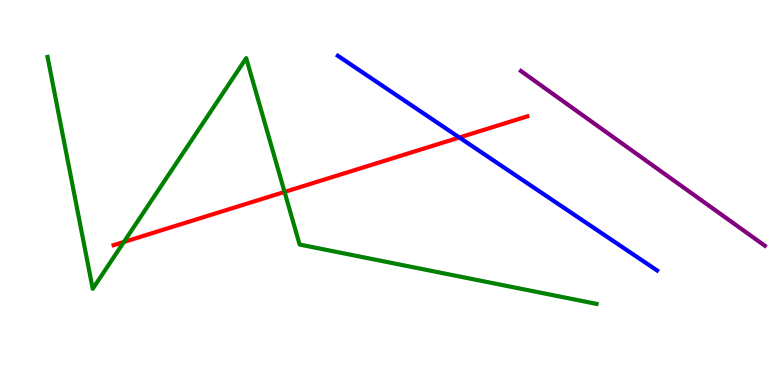[{'lines': ['blue', 'red'], 'intersections': [{'x': 5.93, 'y': 6.43}]}, {'lines': ['green', 'red'], 'intersections': [{'x': 1.6, 'y': 3.72}, {'x': 3.67, 'y': 5.01}]}, {'lines': ['purple', 'red'], 'intersections': []}, {'lines': ['blue', 'green'], 'intersections': []}, {'lines': ['blue', 'purple'], 'intersections': []}, {'lines': ['green', 'purple'], 'intersections': []}]